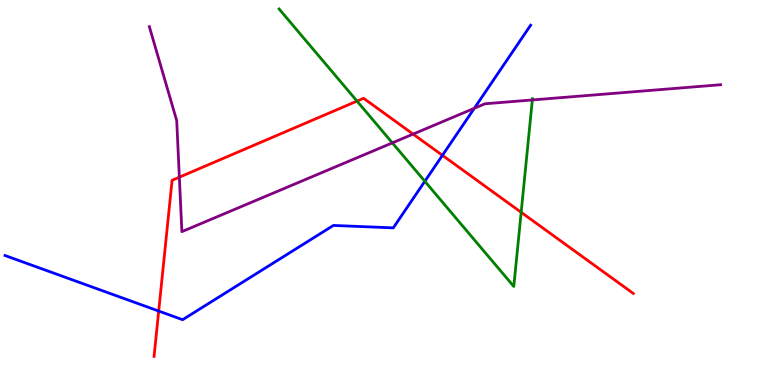[{'lines': ['blue', 'red'], 'intersections': [{'x': 2.05, 'y': 1.92}, {'x': 5.71, 'y': 5.97}]}, {'lines': ['green', 'red'], 'intersections': [{'x': 4.61, 'y': 7.37}, {'x': 6.72, 'y': 4.49}]}, {'lines': ['purple', 'red'], 'intersections': [{'x': 2.31, 'y': 5.4}, {'x': 5.33, 'y': 6.52}]}, {'lines': ['blue', 'green'], 'intersections': [{'x': 5.48, 'y': 5.29}]}, {'lines': ['blue', 'purple'], 'intersections': [{'x': 6.12, 'y': 7.19}]}, {'lines': ['green', 'purple'], 'intersections': [{'x': 5.06, 'y': 6.29}, {'x': 6.87, 'y': 7.4}]}]